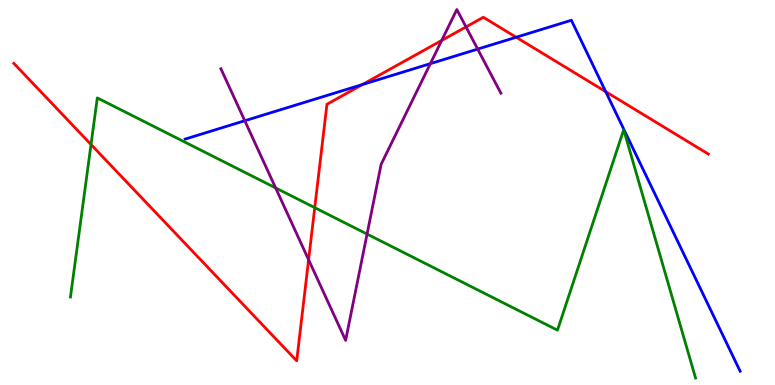[{'lines': ['blue', 'red'], 'intersections': [{'x': 4.68, 'y': 7.8}, {'x': 6.66, 'y': 9.03}, {'x': 7.82, 'y': 7.62}]}, {'lines': ['green', 'red'], 'intersections': [{'x': 1.17, 'y': 6.25}, {'x': 4.06, 'y': 4.61}]}, {'lines': ['purple', 'red'], 'intersections': [{'x': 3.98, 'y': 3.25}, {'x': 5.7, 'y': 8.95}, {'x': 6.01, 'y': 9.3}]}, {'lines': ['blue', 'green'], 'intersections': []}, {'lines': ['blue', 'purple'], 'intersections': [{'x': 3.16, 'y': 6.86}, {'x': 5.55, 'y': 8.35}, {'x': 6.16, 'y': 8.72}]}, {'lines': ['green', 'purple'], 'intersections': [{'x': 3.56, 'y': 5.12}, {'x': 4.74, 'y': 3.92}]}]